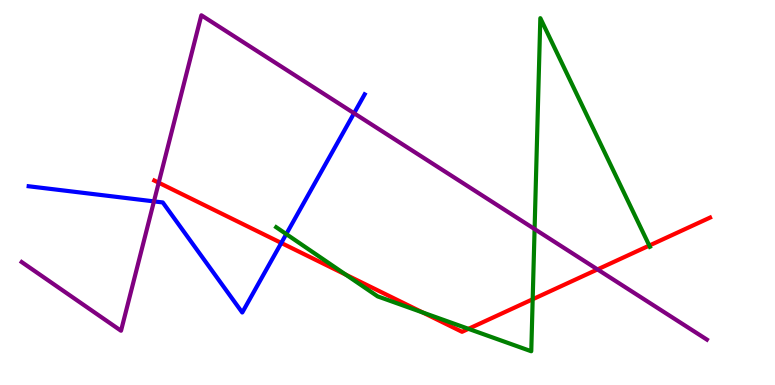[{'lines': ['blue', 'red'], 'intersections': [{'x': 3.63, 'y': 3.69}]}, {'lines': ['green', 'red'], 'intersections': [{'x': 4.46, 'y': 2.87}, {'x': 5.46, 'y': 1.88}, {'x': 6.04, 'y': 1.46}, {'x': 6.87, 'y': 2.23}, {'x': 8.38, 'y': 3.62}]}, {'lines': ['purple', 'red'], 'intersections': [{'x': 2.05, 'y': 5.25}, {'x': 7.71, 'y': 3.0}]}, {'lines': ['blue', 'green'], 'intersections': [{'x': 3.69, 'y': 3.92}]}, {'lines': ['blue', 'purple'], 'intersections': [{'x': 1.99, 'y': 4.77}, {'x': 4.57, 'y': 7.06}]}, {'lines': ['green', 'purple'], 'intersections': [{'x': 6.9, 'y': 4.05}]}]